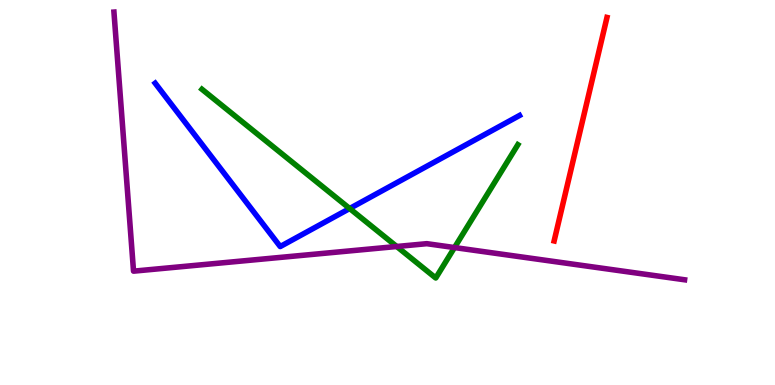[{'lines': ['blue', 'red'], 'intersections': []}, {'lines': ['green', 'red'], 'intersections': []}, {'lines': ['purple', 'red'], 'intersections': []}, {'lines': ['blue', 'green'], 'intersections': [{'x': 4.51, 'y': 4.58}]}, {'lines': ['blue', 'purple'], 'intersections': []}, {'lines': ['green', 'purple'], 'intersections': [{'x': 5.12, 'y': 3.6}, {'x': 5.86, 'y': 3.57}]}]